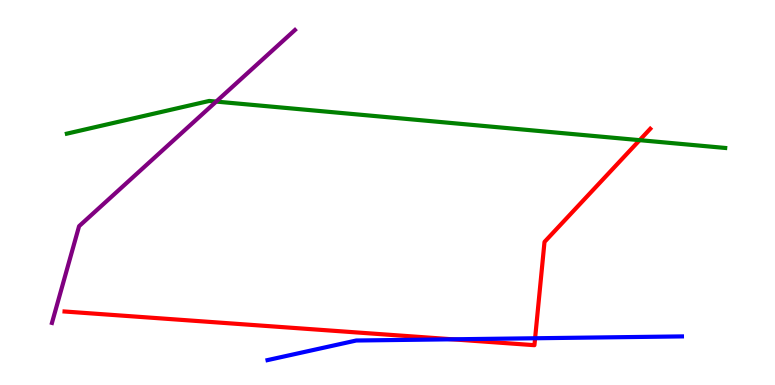[{'lines': ['blue', 'red'], 'intersections': [{'x': 5.84, 'y': 1.19}, {'x': 6.9, 'y': 1.21}]}, {'lines': ['green', 'red'], 'intersections': [{'x': 8.25, 'y': 6.36}]}, {'lines': ['purple', 'red'], 'intersections': []}, {'lines': ['blue', 'green'], 'intersections': []}, {'lines': ['blue', 'purple'], 'intersections': []}, {'lines': ['green', 'purple'], 'intersections': [{'x': 2.79, 'y': 7.36}]}]